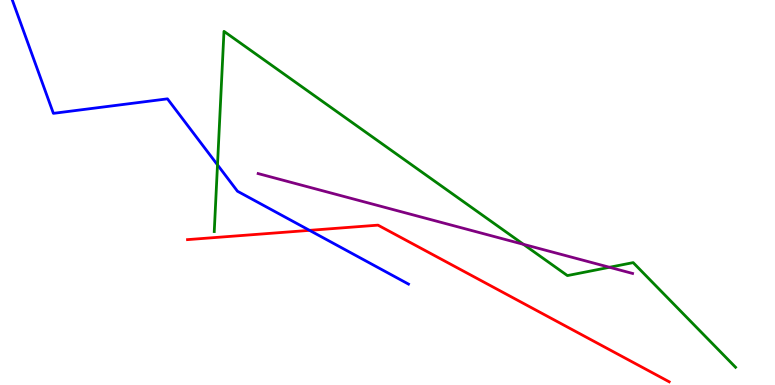[{'lines': ['blue', 'red'], 'intersections': [{'x': 3.99, 'y': 4.02}]}, {'lines': ['green', 'red'], 'intersections': []}, {'lines': ['purple', 'red'], 'intersections': []}, {'lines': ['blue', 'green'], 'intersections': [{'x': 2.81, 'y': 5.72}]}, {'lines': ['blue', 'purple'], 'intersections': []}, {'lines': ['green', 'purple'], 'intersections': [{'x': 6.75, 'y': 3.65}, {'x': 7.86, 'y': 3.06}]}]